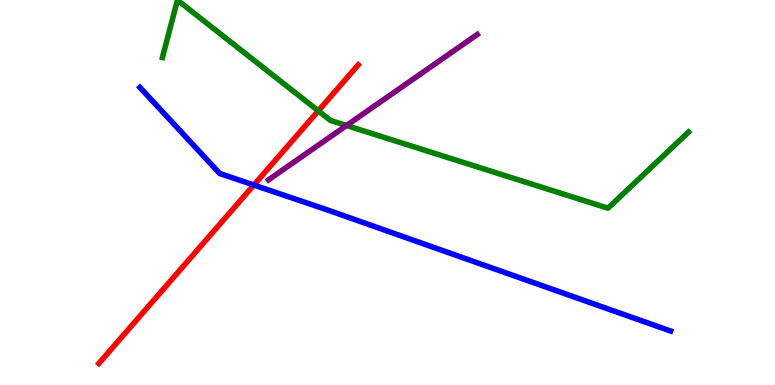[{'lines': ['blue', 'red'], 'intersections': [{'x': 3.28, 'y': 5.19}]}, {'lines': ['green', 'red'], 'intersections': [{'x': 4.11, 'y': 7.12}]}, {'lines': ['purple', 'red'], 'intersections': []}, {'lines': ['blue', 'green'], 'intersections': []}, {'lines': ['blue', 'purple'], 'intersections': []}, {'lines': ['green', 'purple'], 'intersections': [{'x': 4.47, 'y': 6.74}]}]